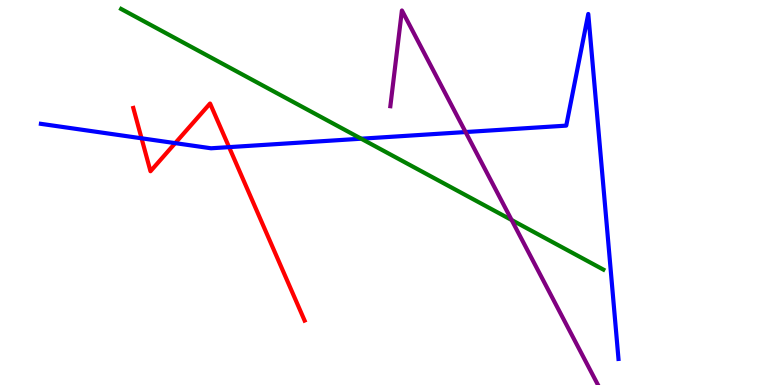[{'lines': ['blue', 'red'], 'intersections': [{'x': 1.83, 'y': 6.41}, {'x': 2.26, 'y': 6.28}, {'x': 2.96, 'y': 6.18}]}, {'lines': ['green', 'red'], 'intersections': []}, {'lines': ['purple', 'red'], 'intersections': []}, {'lines': ['blue', 'green'], 'intersections': [{'x': 4.66, 'y': 6.4}]}, {'lines': ['blue', 'purple'], 'intersections': [{'x': 6.01, 'y': 6.57}]}, {'lines': ['green', 'purple'], 'intersections': [{'x': 6.6, 'y': 4.29}]}]